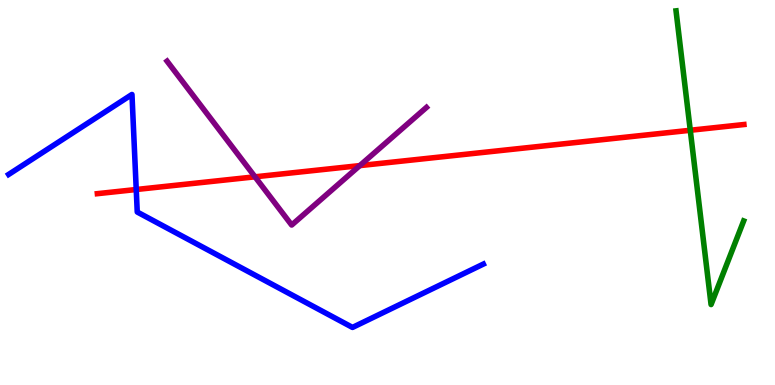[{'lines': ['blue', 'red'], 'intersections': [{'x': 1.76, 'y': 5.08}]}, {'lines': ['green', 'red'], 'intersections': [{'x': 8.91, 'y': 6.62}]}, {'lines': ['purple', 'red'], 'intersections': [{'x': 3.29, 'y': 5.41}, {'x': 4.64, 'y': 5.7}]}, {'lines': ['blue', 'green'], 'intersections': []}, {'lines': ['blue', 'purple'], 'intersections': []}, {'lines': ['green', 'purple'], 'intersections': []}]